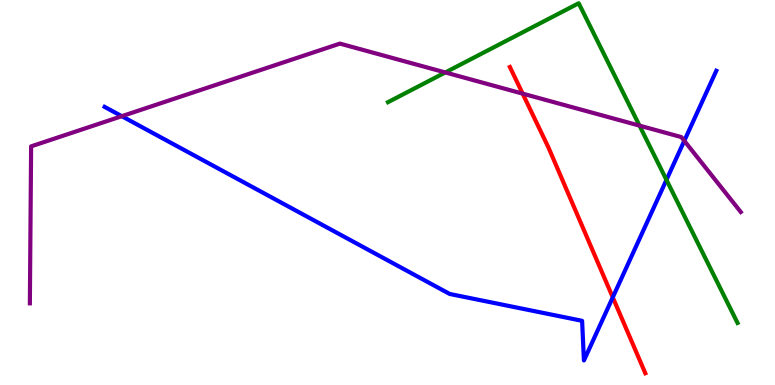[{'lines': ['blue', 'red'], 'intersections': [{'x': 7.91, 'y': 2.28}]}, {'lines': ['green', 'red'], 'intersections': []}, {'lines': ['purple', 'red'], 'intersections': [{'x': 6.74, 'y': 7.57}]}, {'lines': ['blue', 'green'], 'intersections': [{'x': 8.6, 'y': 5.33}]}, {'lines': ['blue', 'purple'], 'intersections': [{'x': 1.57, 'y': 6.98}, {'x': 8.83, 'y': 6.34}]}, {'lines': ['green', 'purple'], 'intersections': [{'x': 5.75, 'y': 8.12}, {'x': 8.25, 'y': 6.74}]}]